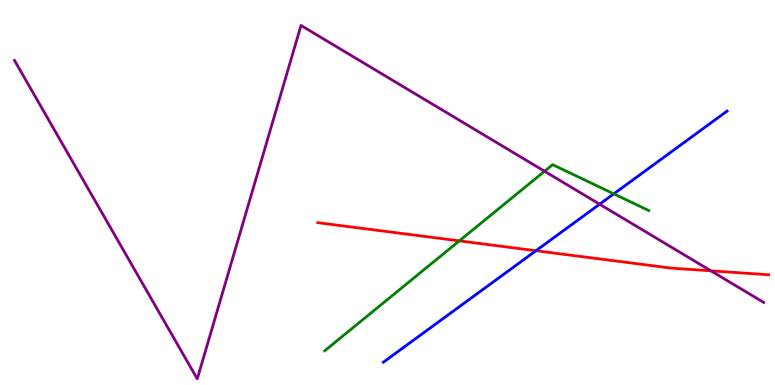[{'lines': ['blue', 'red'], 'intersections': [{'x': 6.92, 'y': 3.49}]}, {'lines': ['green', 'red'], 'intersections': [{'x': 5.93, 'y': 3.74}]}, {'lines': ['purple', 'red'], 'intersections': [{'x': 9.17, 'y': 2.97}]}, {'lines': ['blue', 'green'], 'intersections': [{'x': 7.92, 'y': 4.96}]}, {'lines': ['blue', 'purple'], 'intersections': [{'x': 7.74, 'y': 4.7}]}, {'lines': ['green', 'purple'], 'intersections': [{'x': 7.03, 'y': 5.55}]}]